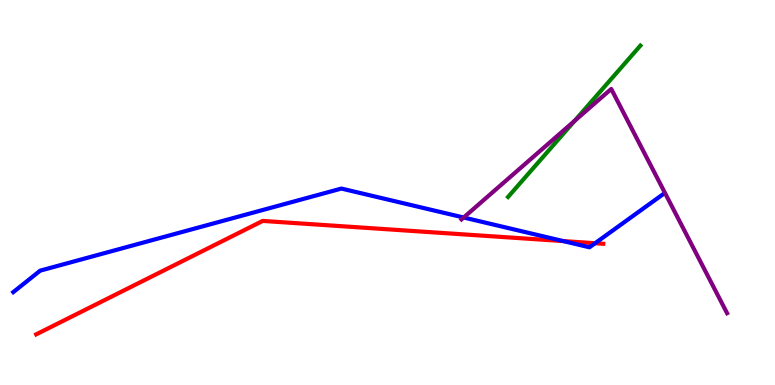[{'lines': ['blue', 'red'], 'intersections': [{'x': 7.27, 'y': 3.74}, {'x': 7.68, 'y': 3.68}]}, {'lines': ['green', 'red'], 'intersections': []}, {'lines': ['purple', 'red'], 'intersections': []}, {'lines': ['blue', 'green'], 'intersections': []}, {'lines': ['blue', 'purple'], 'intersections': [{'x': 5.98, 'y': 4.35}]}, {'lines': ['green', 'purple'], 'intersections': [{'x': 7.41, 'y': 6.86}]}]